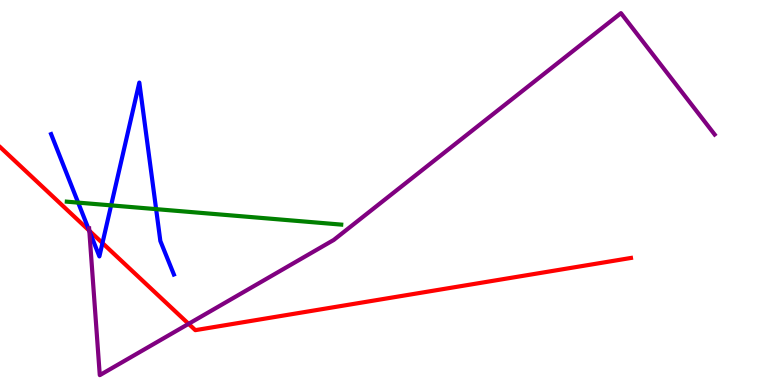[{'lines': ['blue', 'red'], 'intersections': [{'x': 1.15, 'y': 4.01}, {'x': 1.32, 'y': 3.69}]}, {'lines': ['green', 'red'], 'intersections': []}, {'lines': ['purple', 'red'], 'intersections': [{'x': 1.15, 'y': 4.01}, {'x': 2.43, 'y': 1.59}]}, {'lines': ['blue', 'green'], 'intersections': [{'x': 1.01, 'y': 4.74}, {'x': 1.43, 'y': 4.67}, {'x': 2.01, 'y': 4.57}]}, {'lines': ['blue', 'purple'], 'intersections': [{'x': 1.15, 'y': 4.0}]}, {'lines': ['green', 'purple'], 'intersections': []}]